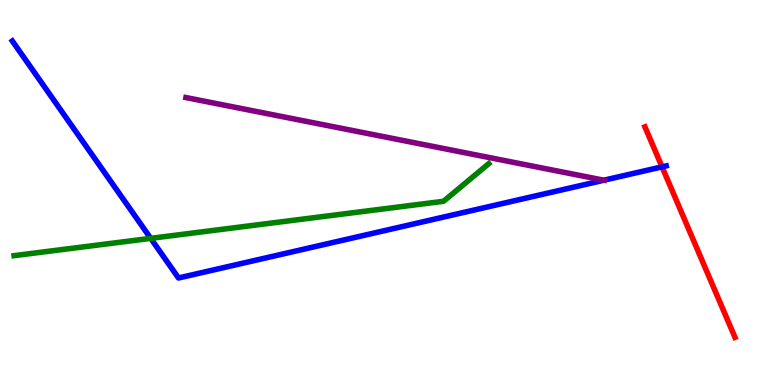[{'lines': ['blue', 'red'], 'intersections': [{'x': 8.54, 'y': 5.67}]}, {'lines': ['green', 'red'], 'intersections': []}, {'lines': ['purple', 'red'], 'intersections': []}, {'lines': ['blue', 'green'], 'intersections': [{'x': 1.94, 'y': 3.81}]}, {'lines': ['blue', 'purple'], 'intersections': [{'x': 7.79, 'y': 5.32}]}, {'lines': ['green', 'purple'], 'intersections': []}]